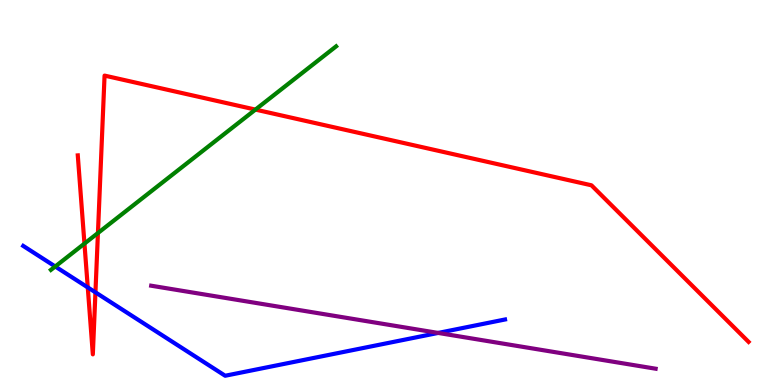[{'lines': ['blue', 'red'], 'intersections': [{'x': 1.13, 'y': 2.53}, {'x': 1.23, 'y': 2.41}]}, {'lines': ['green', 'red'], 'intersections': [{'x': 1.09, 'y': 3.67}, {'x': 1.26, 'y': 3.95}, {'x': 3.3, 'y': 7.15}]}, {'lines': ['purple', 'red'], 'intersections': []}, {'lines': ['blue', 'green'], 'intersections': [{'x': 0.713, 'y': 3.08}]}, {'lines': ['blue', 'purple'], 'intersections': [{'x': 5.65, 'y': 1.35}]}, {'lines': ['green', 'purple'], 'intersections': []}]